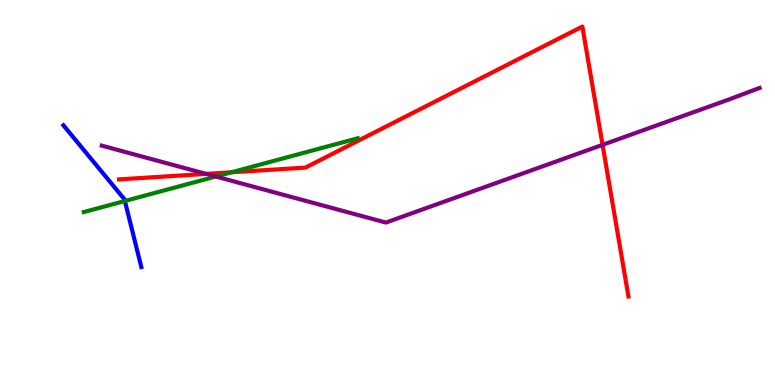[{'lines': ['blue', 'red'], 'intersections': []}, {'lines': ['green', 'red'], 'intersections': [{'x': 2.99, 'y': 5.53}]}, {'lines': ['purple', 'red'], 'intersections': [{'x': 2.66, 'y': 5.48}, {'x': 7.77, 'y': 6.24}]}, {'lines': ['blue', 'green'], 'intersections': [{'x': 1.61, 'y': 4.78}]}, {'lines': ['blue', 'purple'], 'intersections': []}, {'lines': ['green', 'purple'], 'intersections': [{'x': 2.78, 'y': 5.42}]}]